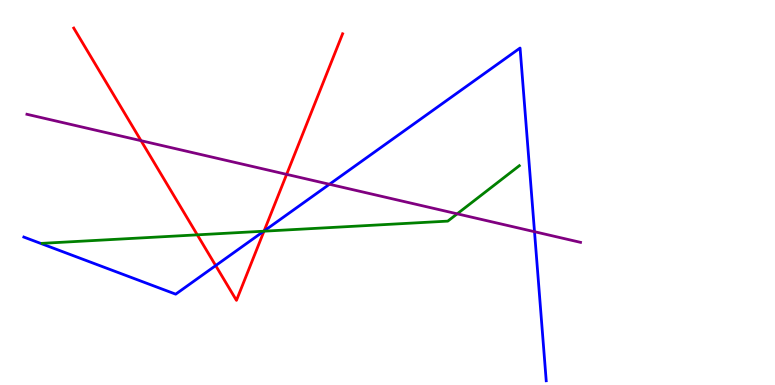[{'lines': ['blue', 'red'], 'intersections': [{'x': 2.78, 'y': 3.1}, {'x': 3.41, 'y': 4.0}]}, {'lines': ['green', 'red'], 'intersections': [{'x': 2.55, 'y': 3.9}, {'x': 3.41, 'y': 4.0}]}, {'lines': ['purple', 'red'], 'intersections': [{'x': 1.82, 'y': 6.35}, {'x': 3.7, 'y': 5.47}]}, {'lines': ['blue', 'green'], 'intersections': [{'x': 3.4, 'y': 3.99}]}, {'lines': ['blue', 'purple'], 'intersections': [{'x': 4.25, 'y': 5.21}, {'x': 6.9, 'y': 3.98}]}, {'lines': ['green', 'purple'], 'intersections': [{'x': 5.9, 'y': 4.45}]}]